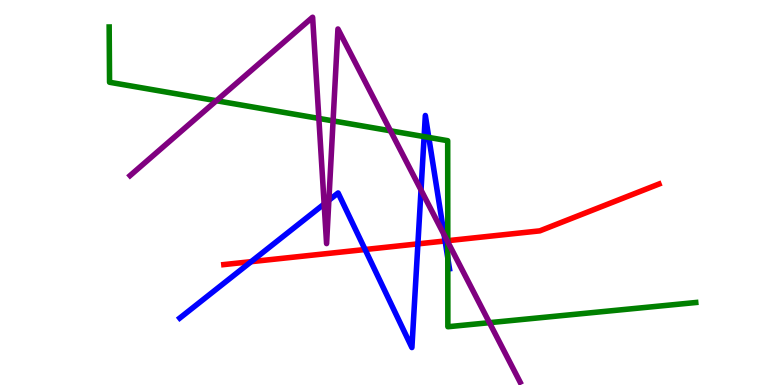[{'lines': ['blue', 'red'], 'intersections': [{'x': 3.24, 'y': 3.2}, {'x': 4.71, 'y': 3.52}, {'x': 5.39, 'y': 3.67}, {'x': 5.74, 'y': 3.74}]}, {'lines': ['green', 'red'], 'intersections': [{'x': 5.78, 'y': 3.75}]}, {'lines': ['purple', 'red'], 'intersections': [{'x': 5.77, 'y': 3.75}]}, {'lines': ['blue', 'green'], 'intersections': [{'x': 5.47, 'y': 6.45}, {'x': 5.53, 'y': 6.43}, {'x': 5.78, 'y': 3.3}]}, {'lines': ['blue', 'purple'], 'intersections': [{'x': 4.18, 'y': 4.7}, {'x': 4.24, 'y': 4.8}, {'x': 5.43, 'y': 5.06}, {'x': 5.73, 'y': 3.9}]}, {'lines': ['green', 'purple'], 'intersections': [{'x': 2.79, 'y': 7.38}, {'x': 4.11, 'y': 6.92}, {'x': 4.3, 'y': 6.86}, {'x': 5.04, 'y': 6.6}, {'x': 5.78, 'y': 3.72}, {'x': 6.32, 'y': 1.62}]}]